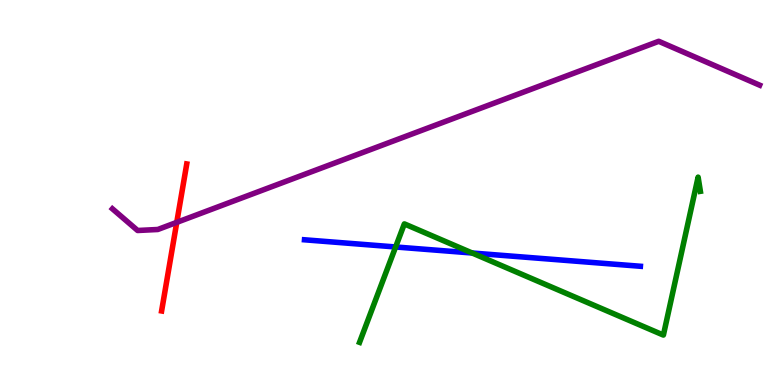[{'lines': ['blue', 'red'], 'intersections': []}, {'lines': ['green', 'red'], 'intersections': []}, {'lines': ['purple', 'red'], 'intersections': [{'x': 2.28, 'y': 4.22}]}, {'lines': ['blue', 'green'], 'intersections': [{'x': 5.1, 'y': 3.59}, {'x': 6.09, 'y': 3.43}]}, {'lines': ['blue', 'purple'], 'intersections': []}, {'lines': ['green', 'purple'], 'intersections': []}]